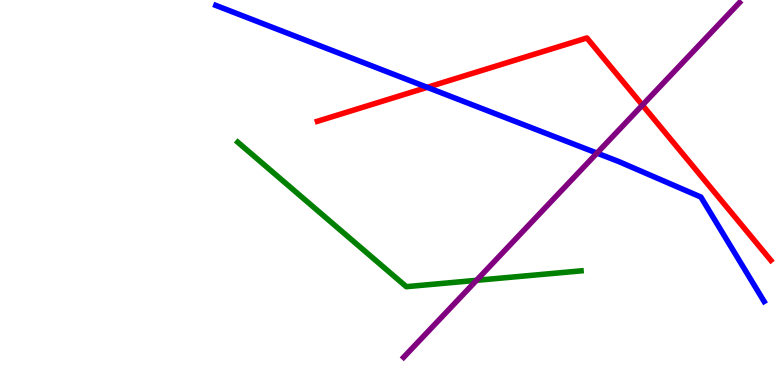[{'lines': ['blue', 'red'], 'intersections': [{'x': 5.51, 'y': 7.73}]}, {'lines': ['green', 'red'], 'intersections': []}, {'lines': ['purple', 'red'], 'intersections': [{'x': 8.29, 'y': 7.27}]}, {'lines': ['blue', 'green'], 'intersections': []}, {'lines': ['blue', 'purple'], 'intersections': [{'x': 7.7, 'y': 6.02}]}, {'lines': ['green', 'purple'], 'intersections': [{'x': 6.15, 'y': 2.72}]}]